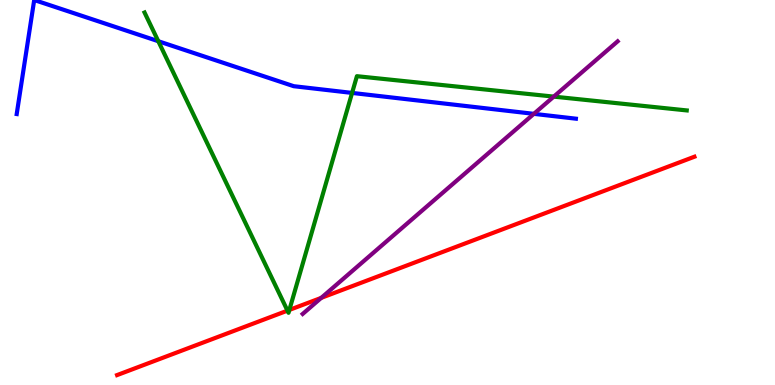[{'lines': ['blue', 'red'], 'intersections': []}, {'lines': ['green', 'red'], 'intersections': [{'x': 3.71, 'y': 1.93}, {'x': 3.73, 'y': 1.95}]}, {'lines': ['purple', 'red'], 'intersections': [{'x': 4.15, 'y': 2.26}]}, {'lines': ['blue', 'green'], 'intersections': [{'x': 2.04, 'y': 8.93}, {'x': 4.54, 'y': 7.59}]}, {'lines': ['blue', 'purple'], 'intersections': [{'x': 6.89, 'y': 7.04}]}, {'lines': ['green', 'purple'], 'intersections': [{'x': 7.15, 'y': 7.49}]}]